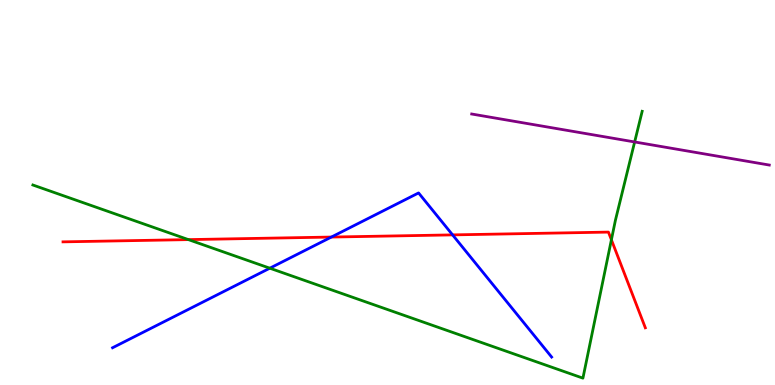[{'lines': ['blue', 'red'], 'intersections': [{'x': 4.28, 'y': 3.84}, {'x': 5.84, 'y': 3.9}]}, {'lines': ['green', 'red'], 'intersections': [{'x': 2.43, 'y': 3.78}, {'x': 7.89, 'y': 3.77}]}, {'lines': ['purple', 'red'], 'intersections': []}, {'lines': ['blue', 'green'], 'intersections': [{'x': 3.48, 'y': 3.03}]}, {'lines': ['blue', 'purple'], 'intersections': []}, {'lines': ['green', 'purple'], 'intersections': [{'x': 8.19, 'y': 6.31}]}]